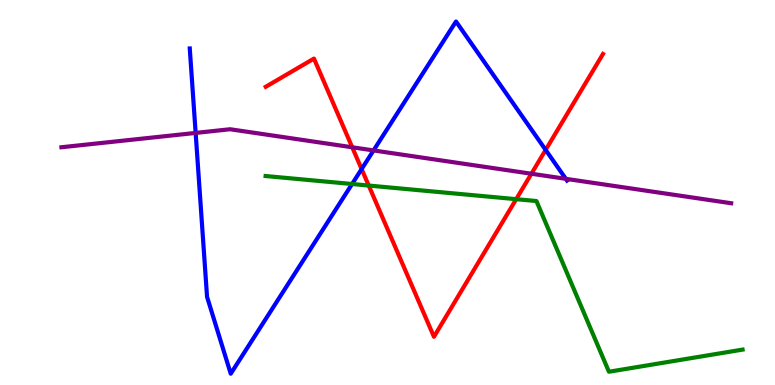[{'lines': ['blue', 'red'], 'intersections': [{'x': 4.67, 'y': 5.61}, {'x': 7.04, 'y': 6.11}]}, {'lines': ['green', 'red'], 'intersections': [{'x': 4.76, 'y': 5.18}, {'x': 6.66, 'y': 4.83}]}, {'lines': ['purple', 'red'], 'intersections': [{'x': 4.54, 'y': 6.17}, {'x': 6.86, 'y': 5.49}]}, {'lines': ['blue', 'green'], 'intersections': [{'x': 4.54, 'y': 5.22}]}, {'lines': ['blue', 'purple'], 'intersections': [{'x': 2.52, 'y': 6.55}, {'x': 4.82, 'y': 6.09}, {'x': 7.3, 'y': 5.36}]}, {'lines': ['green', 'purple'], 'intersections': []}]